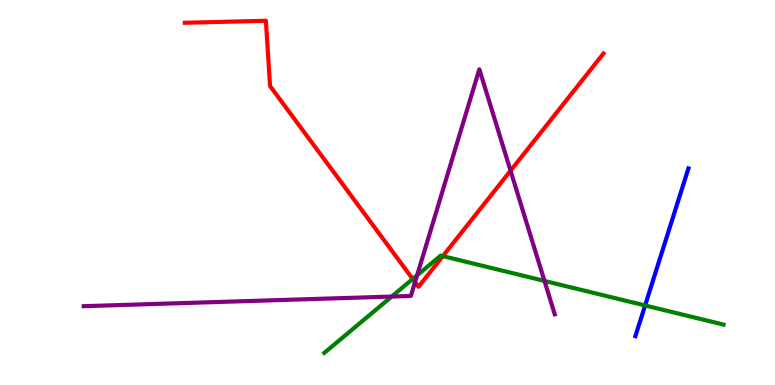[{'lines': ['blue', 'red'], 'intersections': []}, {'lines': ['green', 'red'], 'intersections': [{'x': 5.33, 'y': 2.75}, {'x': 5.71, 'y': 3.35}]}, {'lines': ['purple', 'red'], 'intersections': [{'x': 5.36, 'y': 2.67}, {'x': 6.59, 'y': 5.57}]}, {'lines': ['blue', 'green'], 'intersections': [{'x': 8.32, 'y': 2.07}]}, {'lines': ['blue', 'purple'], 'intersections': []}, {'lines': ['green', 'purple'], 'intersections': [{'x': 5.05, 'y': 2.3}, {'x': 5.38, 'y': 2.85}, {'x': 7.03, 'y': 2.7}]}]